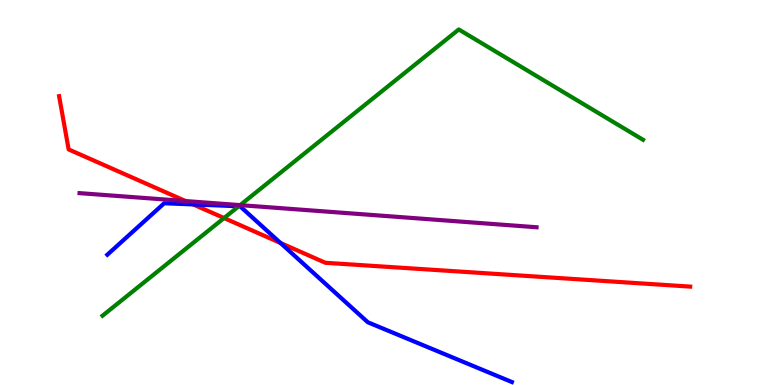[{'lines': ['blue', 'red'], 'intersections': [{'x': 2.49, 'y': 4.69}, {'x': 3.62, 'y': 3.69}]}, {'lines': ['green', 'red'], 'intersections': [{'x': 2.89, 'y': 4.34}]}, {'lines': ['purple', 'red'], 'intersections': [{'x': 2.39, 'y': 4.78}]}, {'lines': ['blue', 'green'], 'intersections': [{'x': 3.08, 'y': 4.64}]}, {'lines': ['blue', 'purple'], 'intersections': []}, {'lines': ['green', 'purple'], 'intersections': [{'x': 3.1, 'y': 4.67}]}]